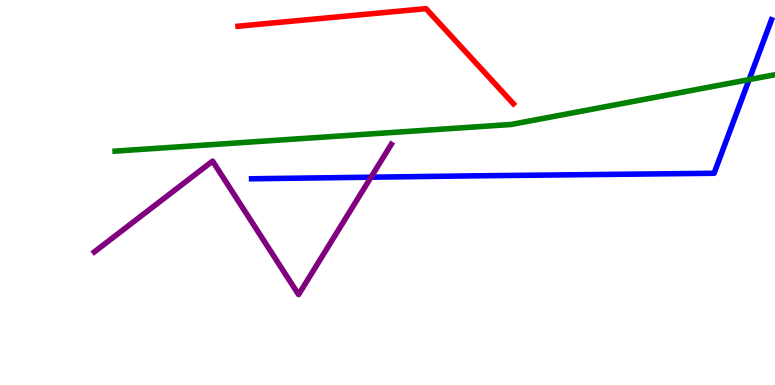[{'lines': ['blue', 'red'], 'intersections': []}, {'lines': ['green', 'red'], 'intersections': []}, {'lines': ['purple', 'red'], 'intersections': []}, {'lines': ['blue', 'green'], 'intersections': [{'x': 9.67, 'y': 7.93}]}, {'lines': ['blue', 'purple'], 'intersections': [{'x': 4.79, 'y': 5.4}]}, {'lines': ['green', 'purple'], 'intersections': []}]